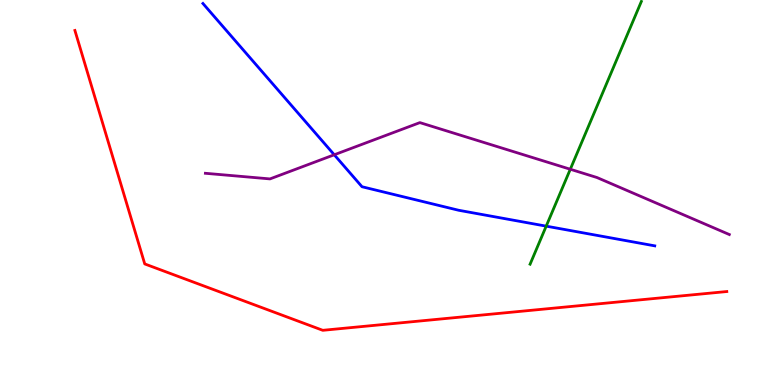[{'lines': ['blue', 'red'], 'intersections': []}, {'lines': ['green', 'red'], 'intersections': []}, {'lines': ['purple', 'red'], 'intersections': []}, {'lines': ['blue', 'green'], 'intersections': [{'x': 7.05, 'y': 4.13}]}, {'lines': ['blue', 'purple'], 'intersections': [{'x': 4.31, 'y': 5.98}]}, {'lines': ['green', 'purple'], 'intersections': [{'x': 7.36, 'y': 5.6}]}]